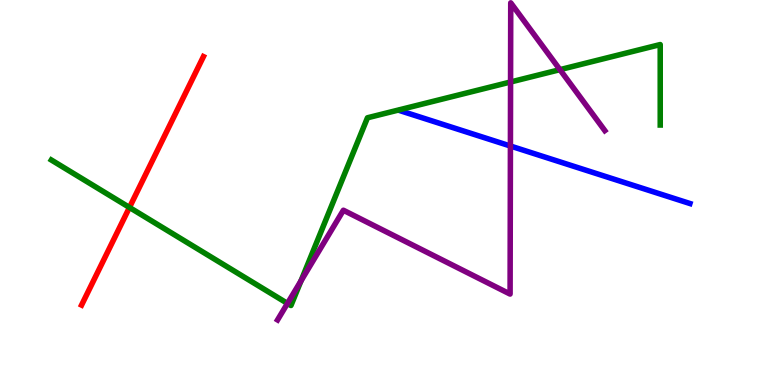[{'lines': ['blue', 'red'], 'intersections': []}, {'lines': ['green', 'red'], 'intersections': [{'x': 1.67, 'y': 4.61}]}, {'lines': ['purple', 'red'], 'intersections': []}, {'lines': ['blue', 'green'], 'intersections': []}, {'lines': ['blue', 'purple'], 'intersections': [{'x': 6.59, 'y': 6.21}]}, {'lines': ['green', 'purple'], 'intersections': [{'x': 3.71, 'y': 2.12}, {'x': 3.88, 'y': 2.71}, {'x': 6.59, 'y': 7.87}, {'x': 7.22, 'y': 8.19}]}]